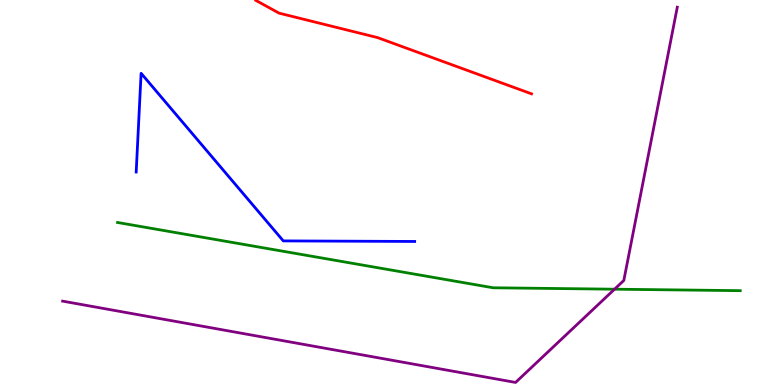[{'lines': ['blue', 'red'], 'intersections': []}, {'lines': ['green', 'red'], 'intersections': []}, {'lines': ['purple', 'red'], 'intersections': []}, {'lines': ['blue', 'green'], 'intersections': []}, {'lines': ['blue', 'purple'], 'intersections': []}, {'lines': ['green', 'purple'], 'intersections': [{'x': 7.93, 'y': 2.49}]}]